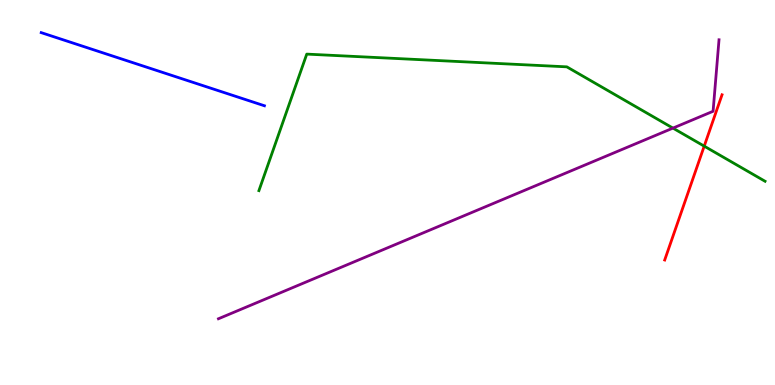[{'lines': ['blue', 'red'], 'intersections': []}, {'lines': ['green', 'red'], 'intersections': [{'x': 9.09, 'y': 6.2}]}, {'lines': ['purple', 'red'], 'intersections': []}, {'lines': ['blue', 'green'], 'intersections': []}, {'lines': ['blue', 'purple'], 'intersections': []}, {'lines': ['green', 'purple'], 'intersections': [{'x': 8.68, 'y': 6.67}]}]